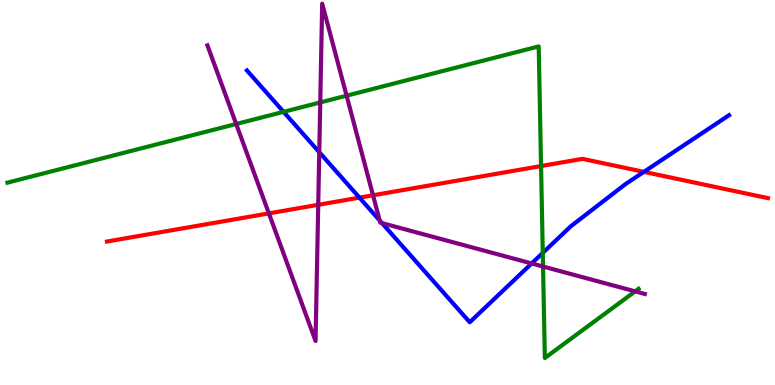[{'lines': ['blue', 'red'], 'intersections': [{'x': 4.64, 'y': 4.87}, {'x': 8.31, 'y': 5.54}]}, {'lines': ['green', 'red'], 'intersections': [{'x': 6.98, 'y': 5.69}]}, {'lines': ['purple', 'red'], 'intersections': [{'x': 3.47, 'y': 4.46}, {'x': 4.11, 'y': 4.68}, {'x': 4.81, 'y': 4.93}]}, {'lines': ['blue', 'green'], 'intersections': [{'x': 3.66, 'y': 7.09}, {'x': 7.0, 'y': 3.43}]}, {'lines': ['blue', 'purple'], 'intersections': [{'x': 4.12, 'y': 6.05}, {'x': 4.9, 'y': 4.27}, {'x': 4.93, 'y': 4.2}, {'x': 6.86, 'y': 3.16}]}, {'lines': ['green', 'purple'], 'intersections': [{'x': 3.05, 'y': 6.78}, {'x': 4.13, 'y': 7.34}, {'x': 4.47, 'y': 7.51}, {'x': 7.01, 'y': 3.08}, {'x': 8.2, 'y': 2.43}]}]